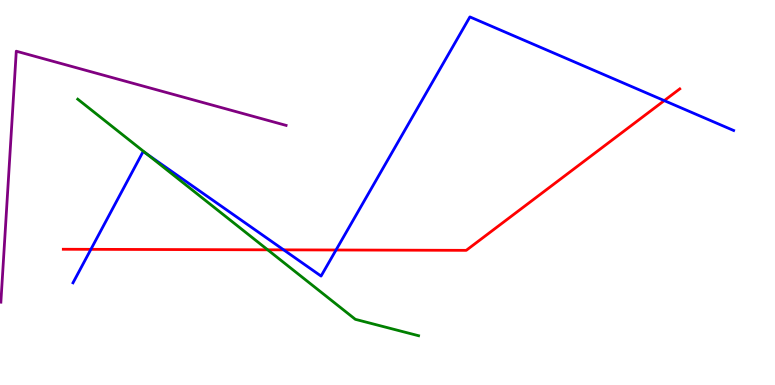[{'lines': ['blue', 'red'], 'intersections': [{'x': 1.17, 'y': 3.52}, {'x': 3.66, 'y': 3.51}, {'x': 4.34, 'y': 3.51}, {'x': 8.57, 'y': 7.39}]}, {'lines': ['green', 'red'], 'intersections': [{'x': 3.45, 'y': 3.51}]}, {'lines': ['purple', 'red'], 'intersections': []}, {'lines': ['blue', 'green'], 'intersections': [{'x': 1.9, 'y': 6.0}]}, {'lines': ['blue', 'purple'], 'intersections': []}, {'lines': ['green', 'purple'], 'intersections': []}]